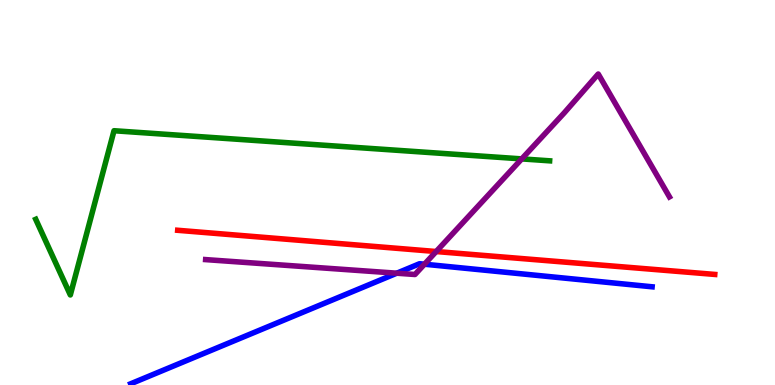[{'lines': ['blue', 'red'], 'intersections': []}, {'lines': ['green', 'red'], 'intersections': []}, {'lines': ['purple', 'red'], 'intersections': [{'x': 5.63, 'y': 3.47}]}, {'lines': ['blue', 'green'], 'intersections': []}, {'lines': ['blue', 'purple'], 'intersections': [{'x': 5.12, 'y': 2.9}, {'x': 5.48, 'y': 3.14}]}, {'lines': ['green', 'purple'], 'intersections': [{'x': 6.73, 'y': 5.87}]}]